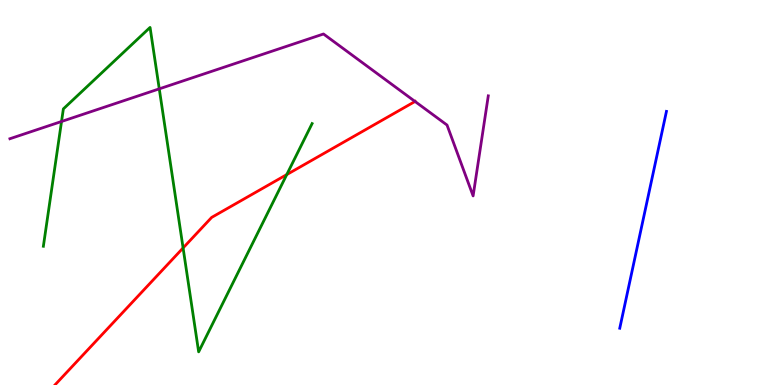[{'lines': ['blue', 'red'], 'intersections': []}, {'lines': ['green', 'red'], 'intersections': [{'x': 2.36, 'y': 3.56}, {'x': 3.7, 'y': 5.46}]}, {'lines': ['purple', 'red'], 'intersections': [{'x': 5.36, 'y': 7.36}]}, {'lines': ['blue', 'green'], 'intersections': []}, {'lines': ['blue', 'purple'], 'intersections': []}, {'lines': ['green', 'purple'], 'intersections': [{'x': 0.794, 'y': 6.84}, {'x': 2.06, 'y': 7.69}]}]